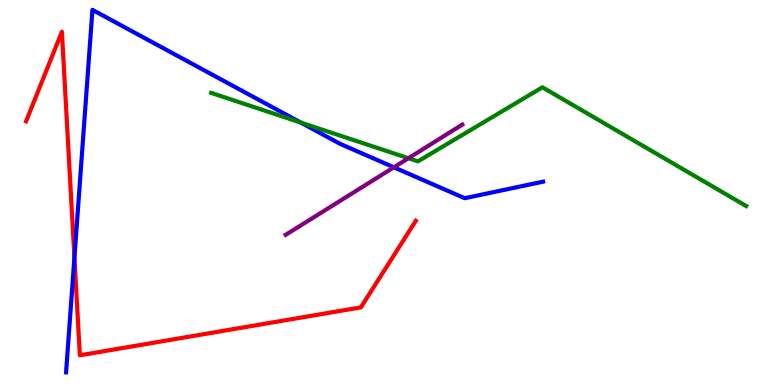[{'lines': ['blue', 'red'], 'intersections': [{'x': 0.96, 'y': 3.31}]}, {'lines': ['green', 'red'], 'intersections': []}, {'lines': ['purple', 'red'], 'intersections': []}, {'lines': ['blue', 'green'], 'intersections': [{'x': 3.88, 'y': 6.82}]}, {'lines': ['blue', 'purple'], 'intersections': [{'x': 5.08, 'y': 5.65}]}, {'lines': ['green', 'purple'], 'intersections': [{'x': 5.27, 'y': 5.89}]}]